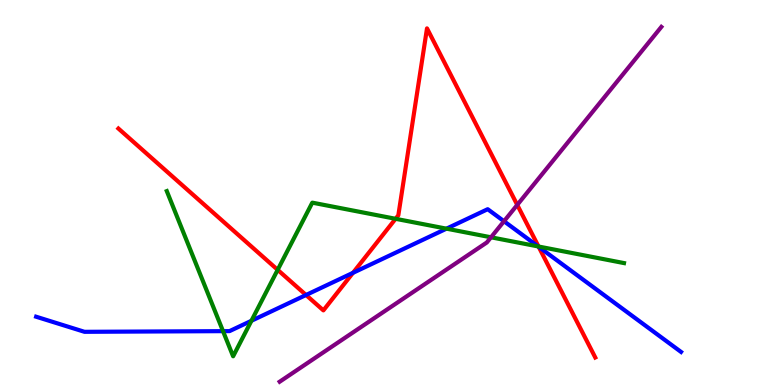[{'lines': ['blue', 'red'], 'intersections': [{'x': 3.95, 'y': 2.34}, {'x': 4.55, 'y': 2.91}, {'x': 6.95, 'y': 3.59}]}, {'lines': ['green', 'red'], 'intersections': [{'x': 3.58, 'y': 2.99}, {'x': 5.1, 'y': 4.32}, {'x': 6.95, 'y': 3.6}]}, {'lines': ['purple', 'red'], 'intersections': [{'x': 6.67, 'y': 4.68}]}, {'lines': ['blue', 'green'], 'intersections': [{'x': 2.88, 'y': 1.4}, {'x': 3.24, 'y': 1.67}, {'x': 5.76, 'y': 4.06}, {'x': 6.94, 'y': 3.6}]}, {'lines': ['blue', 'purple'], 'intersections': [{'x': 6.5, 'y': 4.25}]}, {'lines': ['green', 'purple'], 'intersections': [{'x': 6.34, 'y': 3.84}]}]